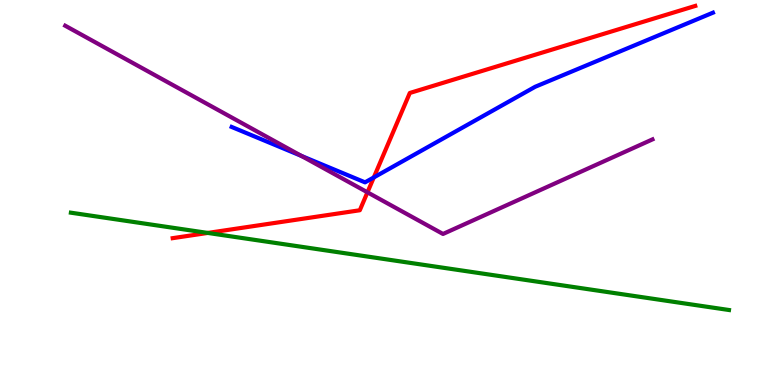[{'lines': ['blue', 'red'], 'intersections': [{'x': 4.82, 'y': 5.39}]}, {'lines': ['green', 'red'], 'intersections': [{'x': 2.68, 'y': 3.95}]}, {'lines': ['purple', 'red'], 'intersections': [{'x': 4.74, 'y': 5.0}]}, {'lines': ['blue', 'green'], 'intersections': []}, {'lines': ['blue', 'purple'], 'intersections': [{'x': 3.89, 'y': 5.95}]}, {'lines': ['green', 'purple'], 'intersections': []}]